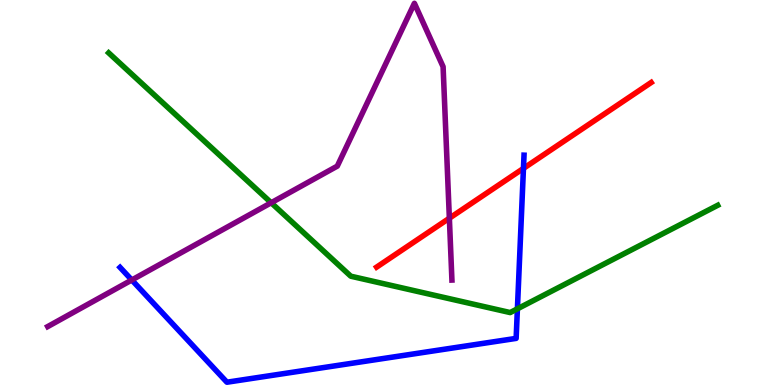[{'lines': ['blue', 'red'], 'intersections': [{'x': 6.75, 'y': 5.63}]}, {'lines': ['green', 'red'], 'intersections': []}, {'lines': ['purple', 'red'], 'intersections': [{'x': 5.8, 'y': 4.33}]}, {'lines': ['blue', 'green'], 'intersections': [{'x': 6.68, 'y': 1.98}]}, {'lines': ['blue', 'purple'], 'intersections': [{'x': 1.7, 'y': 2.73}]}, {'lines': ['green', 'purple'], 'intersections': [{'x': 3.5, 'y': 4.73}]}]